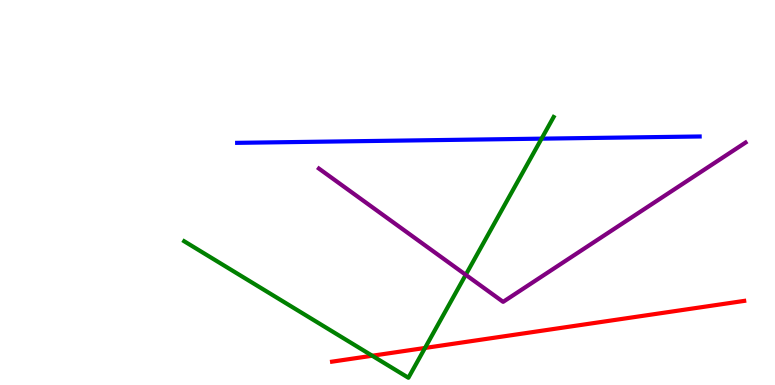[{'lines': ['blue', 'red'], 'intersections': []}, {'lines': ['green', 'red'], 'intersections': [{'x': 4.8, 'y': 0.76}, {'x': 5.48, 'y': 0.962}]}, {'lines': ['purple', 'red'], 'intersections': []}, {'lines': ['blue', 'green'], 'intersections': [{'x': 6.99, 'y': 6.4}]}, {'lines': ['blue', 'purple'], 'intersections': []}, {'lines': ['green', 'purple'], 'intersections': [{'x': 6.01, 'y': 2.86}]}]